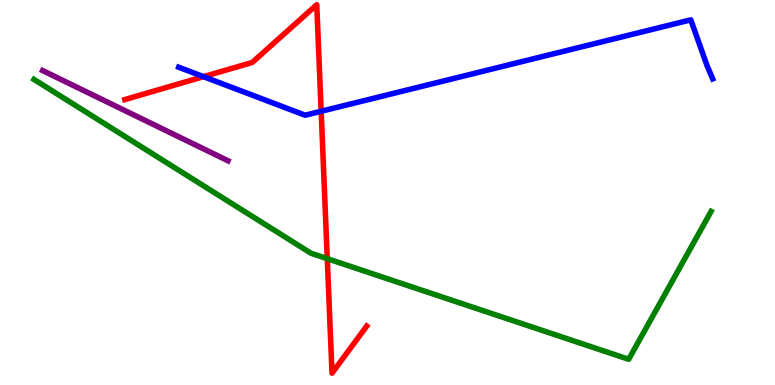[{'lines': ['blue', 'red'], 'intersections': [{'x': 2.63, 'y': 8.01}, {'x': 4.14, 'y': 7.11}]}, {'lines': ['green', 'red'], 'intersections': [{'x': 4.22, 'y': 3.28}]}, {'lines': ['purple', 'red'], 'intersections': []}, {'lines': ['blue', 'green'], 'intersections': []}, {'lines': ['blue', 'purple'], 'intersections': []}, {'lines': ['green', 'purple'], 'intersections': []}]